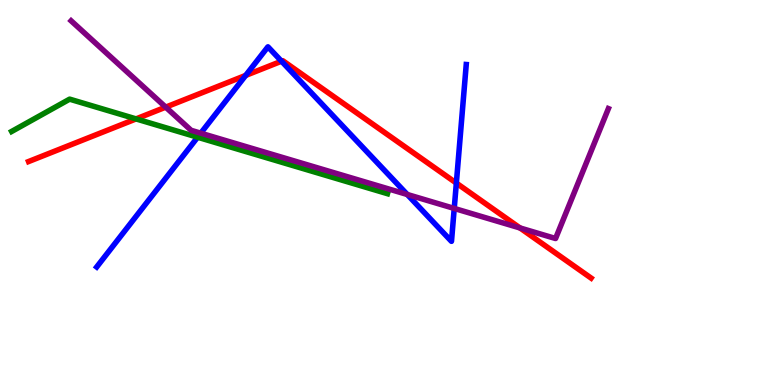[{'lines': ['blue', 'red'], 'intersections': [{'x': 3.17, 'y': 8.04}, {'x': 3.63, 'y': 8.41}, {'x': 5.89, 'y': 5.24}]}, {'lines': ['green', 'red'], 'intersections': [{'x': 1.76, 'y': 6.91}]}, {'lines': ['purple', 'red'], 'intersections': [{'x': 2.14, 'y': 7.22}, {'x': 6.71, 'y': 4.08}]}, {'lines': ['blue', 'green'], 'intersections': [{'x': 2.55, 'y': 6.44}]}, {'lines': ['blue', 'purple'], 'intersections': [{'x': 2.59, 'y': 6.54}, {'x': 5.26, 'y': 4.95}, {'x': 5.86, 'y': 4.59}]}, {'lines': ['green', 'purple'], 'intersections': []}]